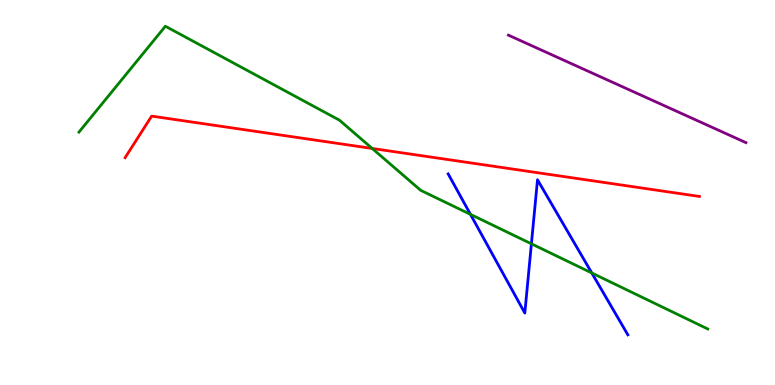[{'lines': ['blue', 'red'], 'intersections': []}, {'lines': ['green', 'red'], 'intersections': [{'x': 4.8, 'y': 6.14}]}, {'lines': ['purple', 'red'], 'intersections': []}, {'lines': ['blue', 'green'], 'intersections': [{'x': 6.07, 'y': 4.43}, {'x': 6.86, 'y': 3.67}, {'x': 7.64, 'y': 2.91}]}, {'lines': ['blue', 'purple'], 'intersections': []}, {'lines': ['green', 'purple'], 'intersections': []}]